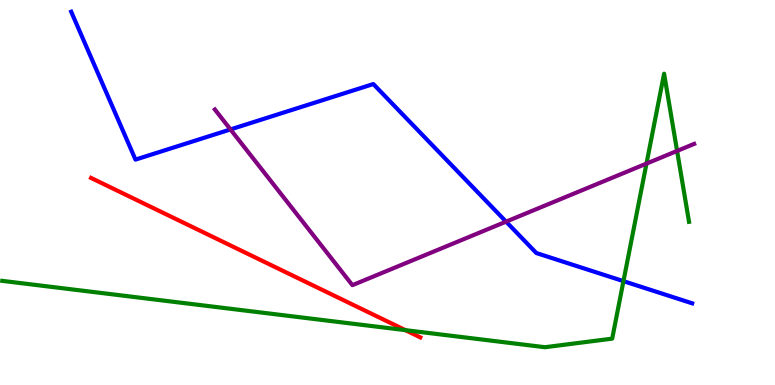[{'lines': ['blue', 'red'], 'intersections': []}, {'lines': ['green', 'red'], 'intersections': [{'x': 5.23, 'y': 1.42}]}, {'lines': ['purple', 'red'], 'intersections': []}, {'lines': ['blue', 'green'], 'intersections': [{'x': 8.04, 'y': 2.7}]}, {'lines': ['blue', 'purple'], 'intersections': [{'x': 2.97, 'y': 6.64}, {'x': 6.53, 'y': 4.24}]}, {'lines': ['green', 'purple'], 'intersections': [{'x': 8.34, 'y': 5.75}, {'x': 8.74, 'y': 6.08}]}]